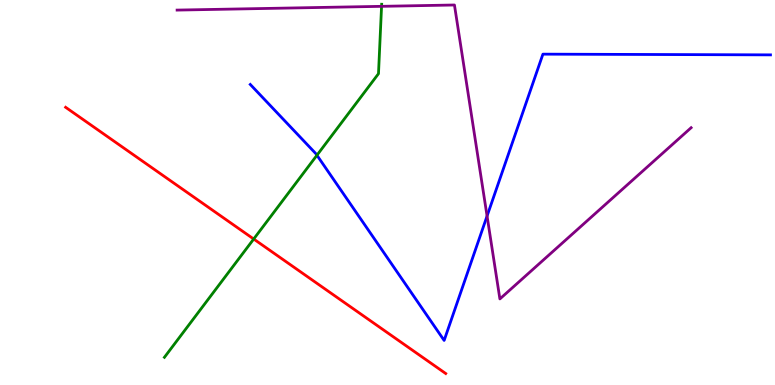[{'lines': ['blue', 'red'], 'intersections': []}, {'lines': ['green', 'red'], 'intersections': [{'x': 3.27, 'y': 3.79}]}, {'lines': ['purple', 'red'], 'intersections': []}, {'lines': ['blue', 'green'], 'intersections': [{'x': 4.09, 'y': 5.97}]}, {'lines': ['blue', 'purple'], 'intersections': [{'x': 6.28, 'y': 4.39}]}, {'lines': ['green', 'purple'], 'intersections': [{'x': 4.92, 'y': 9.84}]}]